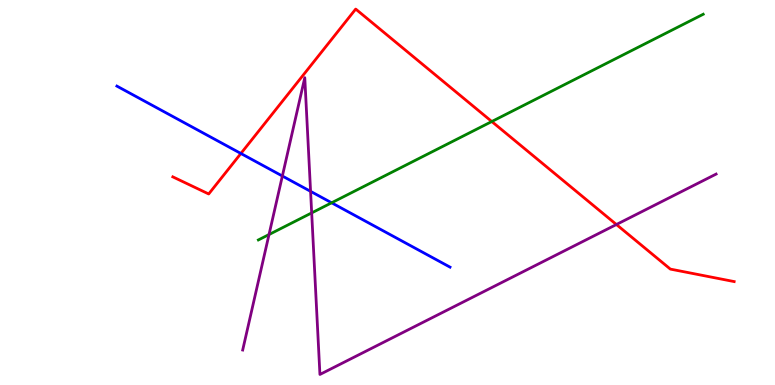[{'lines': ['blue', 'red'], 'intersections': [{'x': 3.11, 'y': 6.01}]}, {'lines': ['green', 'red'], 'intersections': [{'x': 6.35, 'y': 6.84}]}, {'lines': ['purple', 'red'], 'intersections': [{'x': 7.95, 'y': 4.17}]}, {'lines': ['blue', 'green'], 'intersections': [{'x': 4.28, 'y': 4.73}]}, {'lines': ['blue', 'purple'], 'intersections': [{'x': 3.64, 'y': 5.43}, {'x': 4.01, 'y': 5.03}]}, {'lines': ['green', 'purple'], 'intersections': [{'x': 3.47, 'y': 3.91}, {'x': 4.02, 'y': 4.47}]}]